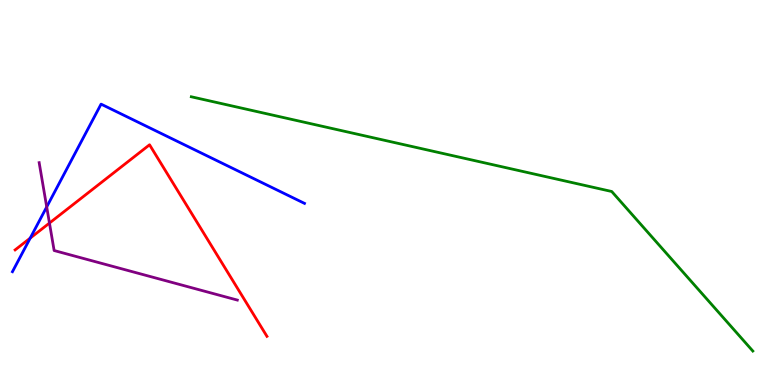[{'lines': ['blue', 'red'], 'intersections': [{'x': 0.39, 'y': 3.82}]}, {'lines': ['green', 'red'], 'intersections': []}, {'lines': ['purple', 'red'], 'intersections': [{'x': 0.638, 'y': 4.21}]}, {'lines': ['blue', 'green'], 'intersections': []}, {'lines': ['blue', 'purple'], 'intersections': [{'x': 0.603, 'y': 4.63}]}, {'lines': ['green', 'purple'], 'intersections': []}]